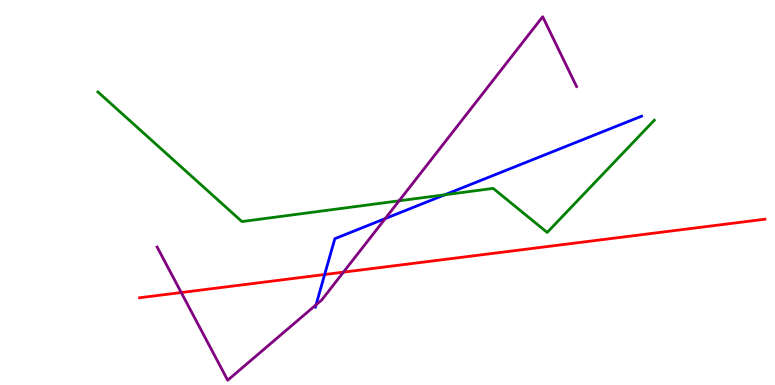[{'lines': ['blue', 'red'], 'intersections': [{'x': 4.19, 'y': 2.87}]}, {'lines': ['green', 'red'], 'intersections': []}, {'lines': ['purple', 'red'], 'intersections': [{'x': 2.34, 'y': 2.4}, {'x': 4.43, 'y': 2.93}]}, {'lines': ['blue', 'green'], 'intersections': [{'x': 5.74, 'y': 4.94}]}, {'lines': ['blue', 'purple'], 'intersections': [{'x': 4.08, 'y': 2.08}, {'x': 4.97, 'y': 4.32}]}, {'lines': ['green', 'purple'], 'intersections': [{'x': 5.15, 'y': 4.78}]}]